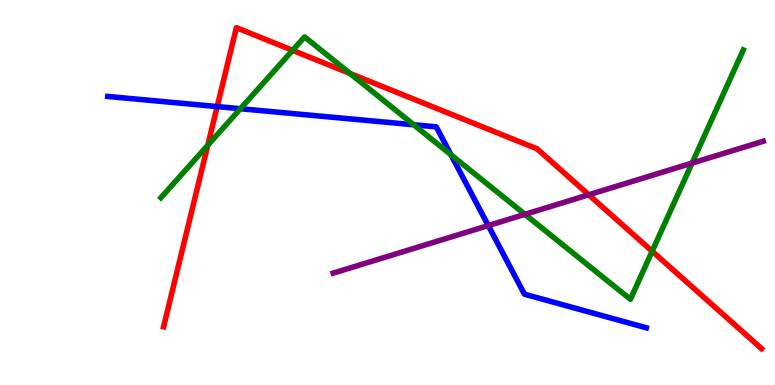[{'lines': ['blue', 'red'], 'intersections': [{'x': 2.8, 'y': 7.23}]}, {'lines': ['green', 'red'], 'intersections': [{'x': 2.68, 'y': 6.23}, {'x': 3.78, 'y': 8.69}, {'x': 4.52, 'y': 8.09}, {'x': 8.41, 'y': 3.47}]}, {'lines': ['purple', 'red'], 'intersections': [{'x': 7.6, 'y': 4.94}]}, {'lines': ['blue', 'green'], 'intersections': [{'x': 3.1, 'y': 7.18}, {'x': 5.34, 'y': 6.76}, {'x': 5.82, 'y': 5.98}]}, {'lines': ['blue', 'purple'], 'intersections': [{'x': 6.3, 'y': 4.14}]}, {'lines': ['green', 'purple'], 'intersections': [{'x': 6.77, 'y': 4.43}, {'x': 8.93, 'y': 5.76}]}]